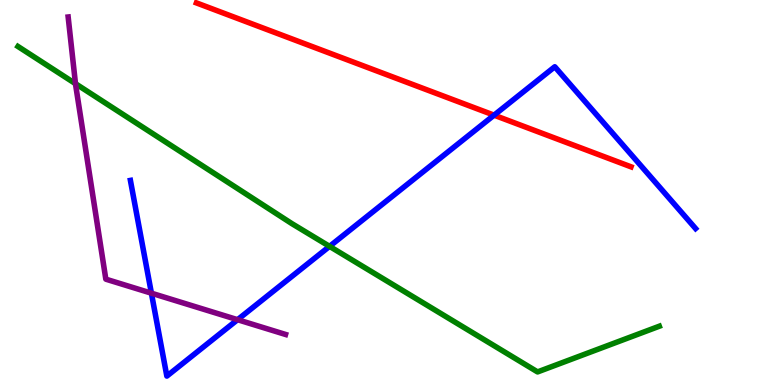[{'lines': ['blue', 'red'], 'intersections': [{'x': 6.38, 'y': 7.01}]}, {'lines': ['green', 'red'], 'intersections': []}, {'lines': ['purple', 'red'], 'intersections': []}, {'lines': ['blue', 'green'], 'intersections': [{'x': 4.25, 'y': 3.6}]}, {'lines': ['blue', 'purple'], 'intersections': [{'x': 1.95, 'y': 2.38}, {'x': 3.07, 'y': 1.7}]}, {'lines': ['green', 'purple'], 'intersections': [{'x': 0.974, 'y': 7.83}]}]